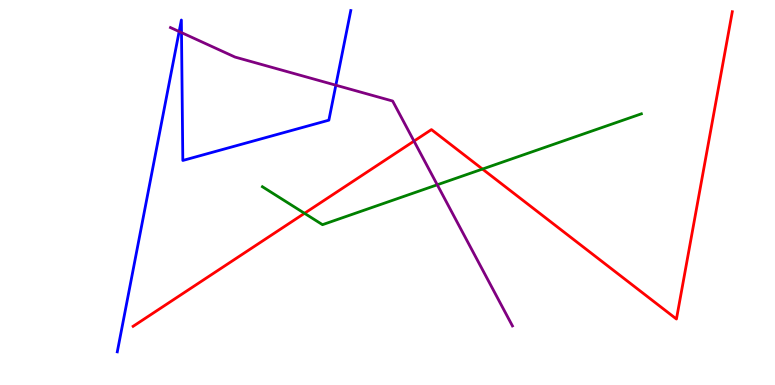[{'lines': ['blue', 'red'], 'intersections': []}, {'lines': ['green', 'red'], 'intersections': [{'x': 3.93, 'y': 4.46}, {'x': 6.23, 'y': 5.61}]}, {'lines': ['purple', 'red'], 'intersections': [{'x': 5.34, 'y': 6.33}]}, {'lines': ['blue', 'green'], 'intersections': []}, {'lines': ['blue', 'purple'], 'intersections': [{'x': 2.31, 'y': 9.18}, {'x': 2.34, 'y': 9.15}, {'x': 4.33, 'y': 7.79}]}, {'lines': ['green', 'purple'], 'intersections': [{'x': 5.64, 'y': 5.2}]}]